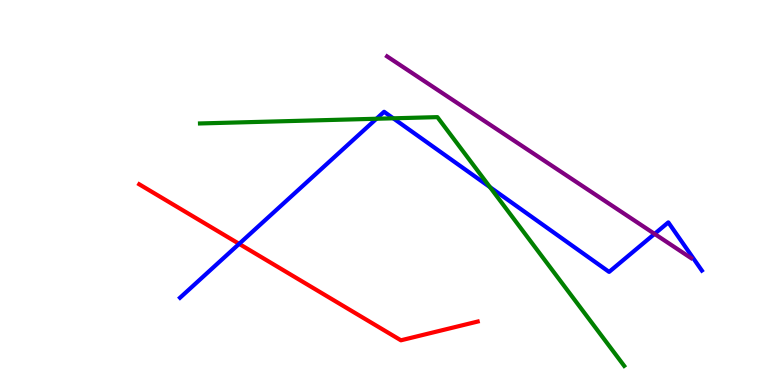[{'lines': ['blue', 'red'], 'intersections': [{'x': 3.09, 'y': 3.67}]}, {'lines': ['green', 'red'], 'intersections': []}, {'lines': ['purple', 'red'], 'intersections': []}, {'lines': ['blue', 'green'], 'intersections': [{'x': 4.86, 'y': 6.92}, {'x': 5.07, 'y': 6.93}, {'x': 6.32, 'y': 5.14}]}, {'lines': ['blue', 'purple'], 'intersections': [{'x': 8.45, 'y': 3.93}]}, {'lines': ['green', 'purple'], 'intersections': []}]